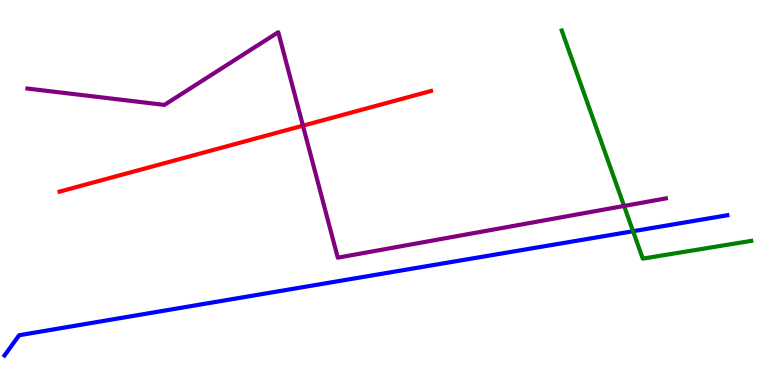[{'lines': ['blue', 'red'], 'intersections': []}, {'lines': ['green', 'red'], 'intersections': []}, {'lines': ['purple', 'red'], 'intersections': [{'x': 3.91, 'y': 6.74}]}, {'lines': ['blue', 'green'], 'intersections': [{'x': 8.17, 'y': 3.99}]}, {'lines': ['blue', 'purple'], 'intersections': []}, {'lines': ['green', 'purple'], 'intersections': [{'x': 8.05, 'y': 4.65}]}]